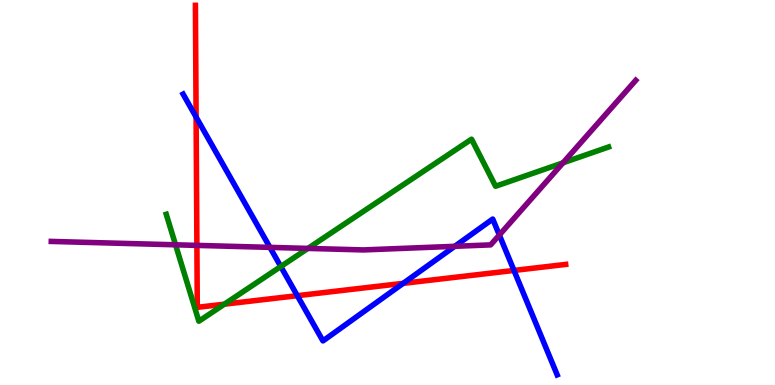[{'lines': ['blue', 'red'], 'intersections': [{'x': 2.53, 'y': 6.96}, {'x': 3.84, 'y': 2.32}, {'x': 5.2, 'y': 2.64}, {'x': 6.63, 'y': 2.98}]}, {'lines': ['green', 'red'], 'intersections': [{'x': 2.9, 'y': 2.1}]}, {'lines': ['purple', 'red'], 'intersections': [{'x': 2.54, 'y': 3.63}]}, {'lines': ['blue', 'green'], 'intersections': [{'x': 3.62, 'y': 3.08}]}, {'lines': ['blue', 'purple'], 'intersections': [{'x': 3.48, 'y': 3.57}, {'x': 5.87, 'y': 3.6}, {'x': 6.44, 'y': 3.9}]}, {'lines': ['green', 'purple'], 'intersections': [{'x': 2.27, 'y': 3.64}, {'x': 3.97, 'y': 3.55}, {'x': 7.26, 'y': 5.77}]}]